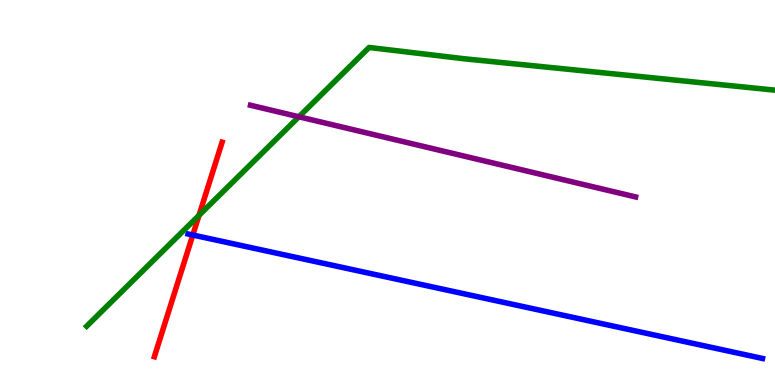[{'lines': ['blue', 'red'], 'intersections': [{'x': 2.49, 'y': 3.9}]}, {'lines': ['green', 'red'], 'intersections': [{'x': 2.57, 'y': 4.41}]}, {'lines': ['purple', 'red'], 'intersections': []}, {'lines': ['blue', 'green'], 'intersections': []}, {'lines': ['blue', 'purple'], 'intersections': []}, {'lines': ['green', 'purple'], 'intersections': [{'x': 3.86, 'y': 6.97}]}]